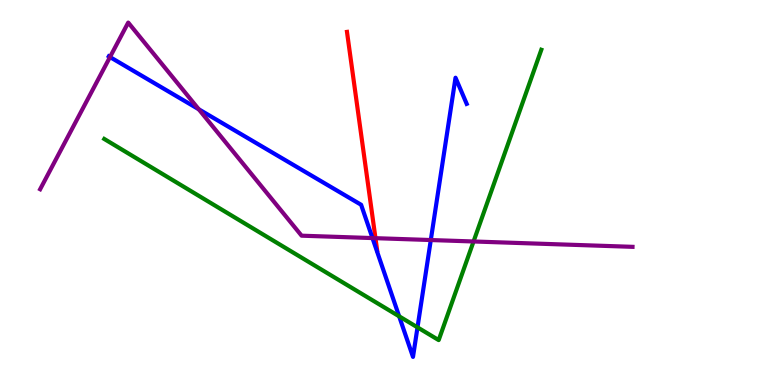[{'lines': ['blue', 'red'], 'intersections': []}, {'lines': ['green', 'red'], 'intersections': []}, {'lines': ['purple', 'red'], 'intersections': [{'x': 4.84, 'y': 3.81}]}, {'lines': ['blue', 'green'], 'intersections': [{'x': 5.15, 'y': 1.78}, {'x': 5.39, 'y': 1.5}]}, {'lines': ['blue', 'purple'], 'intersections': [{'x': 1.42, 'y': 8.52}, {'x': 2.56, 'y': 7.16}, {'x': 4.81, 'y': 3.82}, {'x': 5.56, 'y': 3.77}]}, {'lines': ['green', 'purple'], 'intersections': [{'x': 6.11, 'y': 3.73}]}]